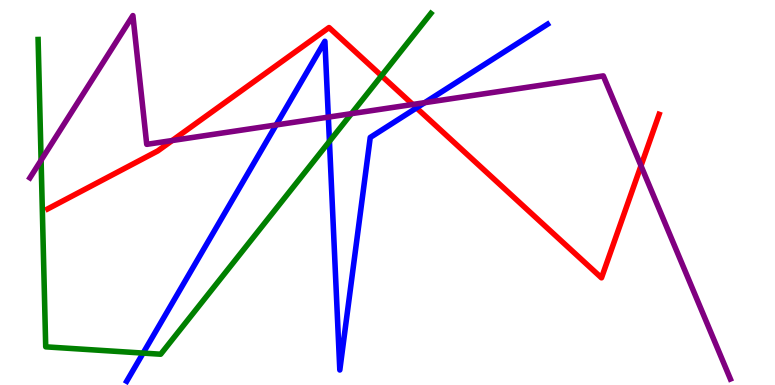[{'lines': ['blue', 'red'], 'intersections': [{'x': 5.37, 'y': 7.2}]}, {'lines': ['green', 'red'], 'intersections': [{'x': 4.92, 'y': 8.03}]}, {'lines': ['purple', 'red'], 'intersections': [{'x': 2.22, 'y': 6.35}, {'x': 5.33, 'y': 7.29}, {'x': 8.27, 'y': 5.69}]}, {'lines': ['blue', 'green'], 'intersections': [{'x': 1.85, 'y': 0.829}, {'x': 4.25, 'y': 6.33}]}, {'lines': ['blue', 'purple'], 'intersections': [{'x': 3.56, 'y': 6.75}, {'x': 4.24, 'y': 6.96}, {'x': 5.48, 'y': 7.33}]}, {'lines': ['green', 'purple'], 'intersections': [{'x': 0.53, 'y': 5.84}, {'x': 4.53, 'y': 7.05}]}]